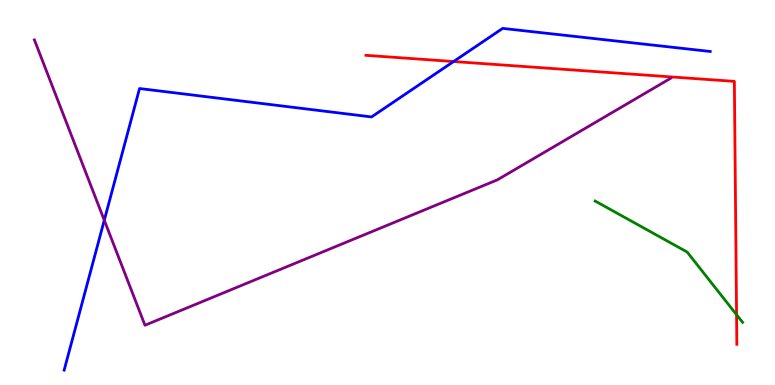[{'lines': ['blue', 'red'], 'intersections': [{'x': 5.85, 'y': 8.4}]}, {'lines': ['green', 'red'], 'intersections': [{'x': 9.5, 'y': 1.83}]}, {'lines': ['purple', 'red'], 'intersections': []}, {'lines': ['blue', 'green'], 'intersections': []}, {'lines': ['blue', 'purple'], 'intersections': [{'x': 1.35, 'y': 4.28}]}, {'lines': ['green', 'purple'], 'intersections': []}]